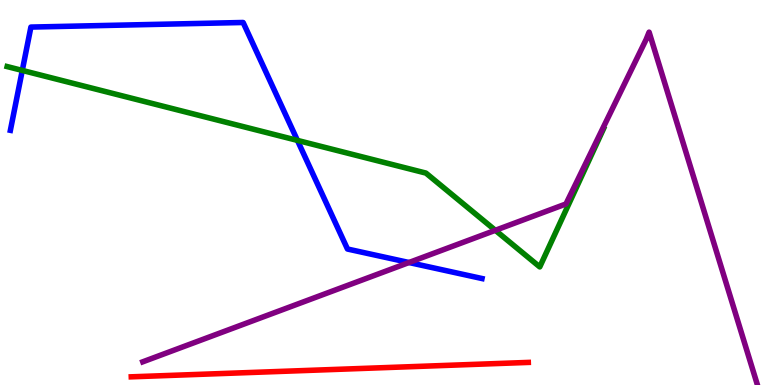[{'lines': ['blue', 'red'], 'intersections': []}, {'lines': ['green', 'red'], 'intersections': []}, {'lines': ['purple', 'red'], 'intersections': []}, {'lines': ['blue', 'green'], 'intersections': [{'x': 0.288, 'y': 8.17}, {'x': 3.84, 'y': 6.35}]}, {'lines': ['blue', 'purple'], 'intersections': [{'x': 5.28, 'y': 3.18}]}, {'lines': ['green', 'purple'], 'intersections': [{'x': 6.39, 'y': 4.02}]}]